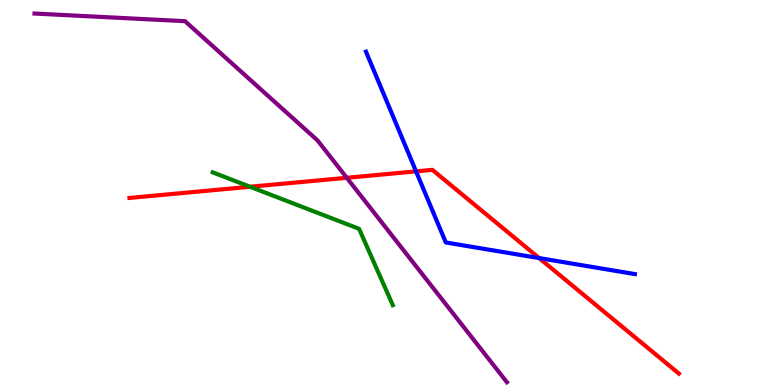[{'lines': ['blue', 'red'], 'intersections': [{'x': 5.37, 'y': 5.55}, {'x': 6.96, 'y': 3.3}]}, {'lines': ['green', 'red'], 'intersections': [{'x': 3.23, 'y': 5.15}]}, {'lines': ['purple', 'red'], 'intersections': [{'x': 4.47, 'y': 5.38}]}, {'lines': ['blue', 'green'], 'intersections': []}, {'lines': ['blue', 'purple'], 'intersections': []}, {'lines': ['green', 'purple'], 'intersections': []}]